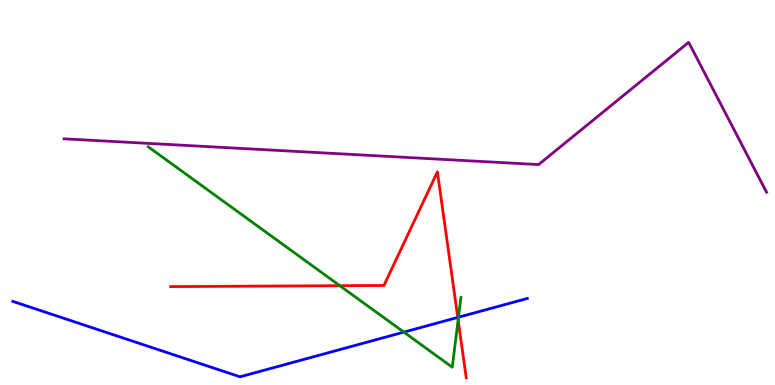[{'lines': ['blue', 'red'], 'intersections': [{'x': 5.91, 'y': 1.76}]}, {'lines': ['green', 'red'], 'intersections': [{'x': 4.39, 'y': 2.58}, {'x': 5.91, 'y': 1.69}]}, {'lines': ['purple', 'red'], 'intersections': []}, {'lines': ['blue', 'green'], 'intersections': [{'x': 5.21, 'y': 1.37}, {'x': 5.92, 'y': 1.76}]}, {'lines': ['blue', 'purple'], 'intersections': []}, {'lines': ['green', 'purple'], 'intersections': []}]